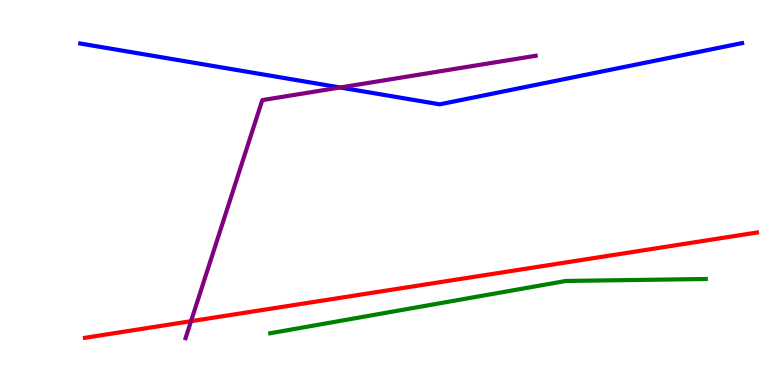[{'lines': ['blue', 'red'], 'intersections': []}, {'lines': ['green', 'red'], 'intersections': []}, {'lines': ['purple', 'red'], 'intersections': [{'x': 2.46, 'y': 1.66}]}, {'lines': ['blue', 'green'], 'intersections': []}, {'lines': ['blue', 'purple'], 'intersections': [{'x': 4.39, 'y': 7.73}]}, {'lines': ['green', 'purple'], 'intersections': []}]